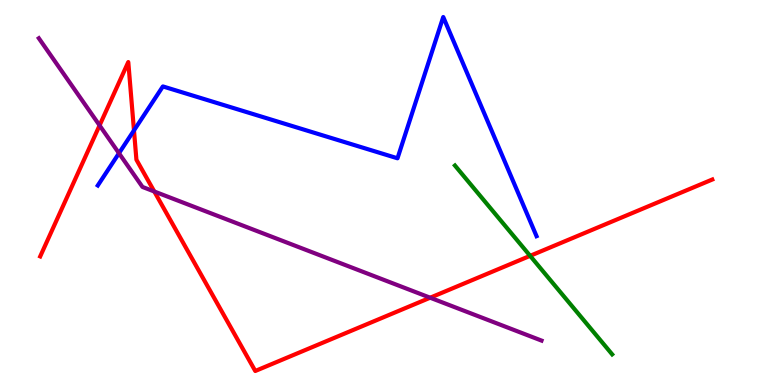[{'lines': ['blue', 'red'], 'intersections': [{'x': 1.73, 'y': 6.61}]}, {'lines': ['green', 'red'], 'intersections': [{'x': 6.84, 'y': 3.36}]}, {'lines': ['purple', 'red'], 'intersections': [{'x': 1.28, 'y': 6.74}, {'x': 1.99, 'y': 5.03}, {'x': 5.55, 'y': 2.27}]}, {'lines': ['blue', 'green'], 'intersections': []}, {'lines': ['blue', 'purple'], 'intersections': [{'x': 1.54, 'y': 6.02}]}, {'lines': ['green', 'purple'], 'intersections': []}]